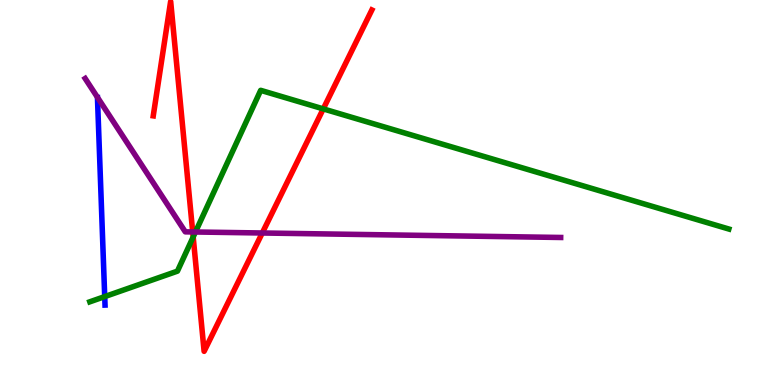[{'lines': ['blue', 'red'], 'intersections': []}, {'lines': ['green', 'red'], 'intersections': [{'x': 2.49, 'y': 3.85}, {'x': 4.17, 'y': 7.17}]}, {'lines': ['purple', 'red'], 'intersections': [{'x': 2.49, 'y': 3.98}, {'x': 3.38, 'y': 3.95}]}, {'lines': ['blue', 'green'], 'intersections': [{'x': 1.35, 'y': 2.3}]}, {'lines': ['blue', 'purple'], 'intersections': []}, {'lines': ['green', 'purple'], 'intersections': [{'x': 2.52, 'y': 3.97}]}]